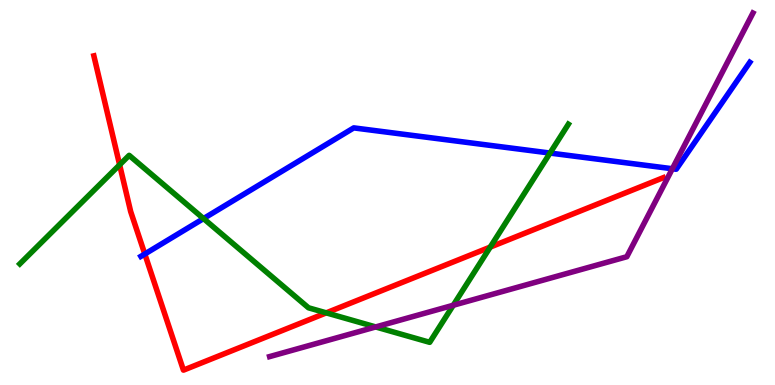[{'lines': ['blue', 'red'], 'intersections': [{'x': 1.87, 'y': 3.4}]}, {'lines': ['green', 'red'], 'intersections': [{'x': 1.54, 'y': 5.72}, {'x': 4.21, 'y': 1.87}, {'x': 6.33, 'y': 3.58}]}, {'lines': ['purple', 'red'], 'intersections': []}, {'lines': ['blue', 'green'], 'intersections': [{'x': 2.63, 'y': 4.32}, {'x': 7.1, 'y': 6.02}]}, {'lines': ['blue', 'purple'], 'intersections': [{'x': 8.68, 'y': 5.62}]}, {'lines': ['green', 'purple'], 'intersections': [{'x': 4.85, 'y': 1.51}, {'x': 5.85, 'y': 2.07}]}]